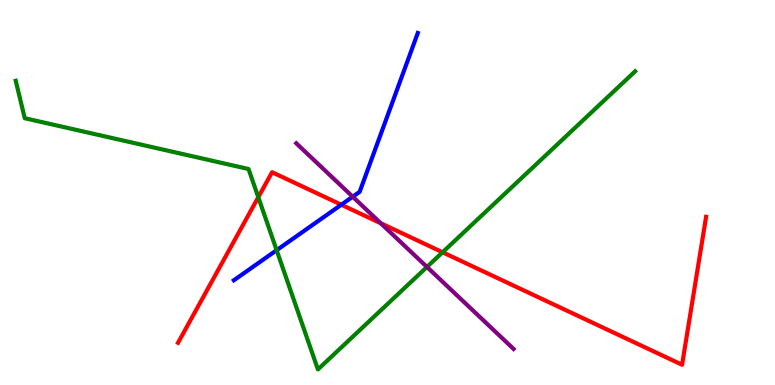[{'lines': ['blue', 'red'], 'intersections': [{'x': 4.4, 'y': 4.68}]}, {'lines': ['green', 'red'], 'intersections': [{'x': 3.33, 'y': 4.88}, {'x': 5.71, 'y': 3.45}]}, {'lines': ['purple', 'red'], 'intersections': [{'x': 4.91, 'y': 4.2}]}, {'lines': ['blue', 'green'], 'intersections': [{'x': 3.57, 'y': 3.5}]}, {'lines': ['blue', 'purple'], 'intersections': [{'x': 4.55, 'y': 4.89}]}, {'lines': ['green', 'purple'], 'intersections': [{'x': 5.51, 'y': 3.07}]}]